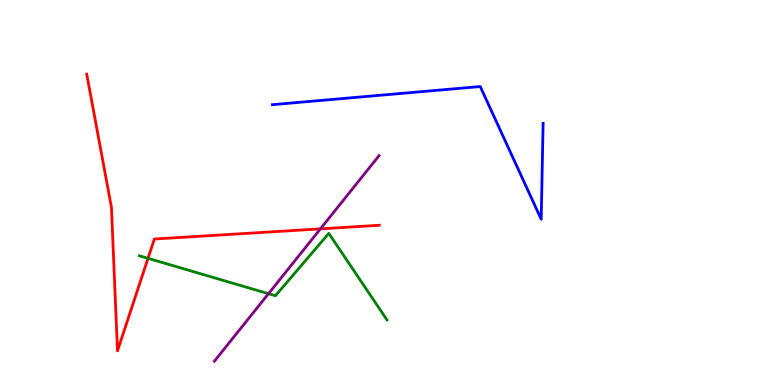[{'lines': ['blue', 'red'], 'intersections': []}, {'lines': ['green', 'red'], 'intersections': [{'x': 1.91, 'y': 3.29}]}, {'lines': ['purple', 'red'], 'intersections': [{'x': 4.13, 'y': 4.06}]}, {'lines': ['blue', 'green'], 'intersections': []}, {'lines': ['blue', 'purple'], 'intersections': []}, {'lines': ['green', 'purple'], 'intersections': [{'x': 3.46, 'y': 2.37}]}]